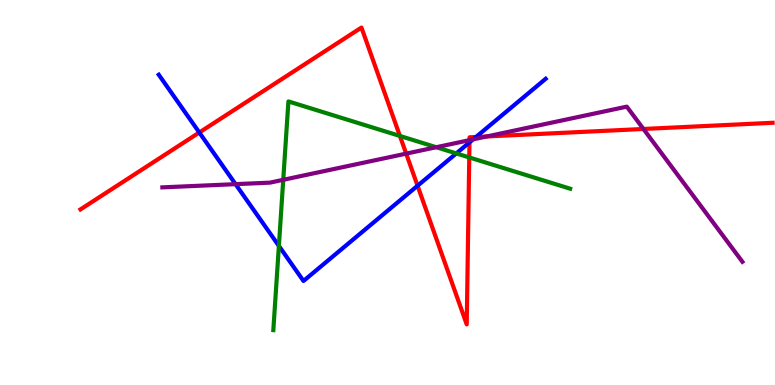[{'lines': ['blue', 'red'], 'intersections': [{'x': 2.57, 'y': 6.56}, {'x': 5.39, 'y': 5.18}, {'x': 6.06, 'y': 6.3}, {'x': 6.14, 'y': 6.44}]}, {'lines': ['green', 'red'], 'intersections': [{'x': 5.16, 'y': 6.47}, {'x': 6.05, 'y': 5.91}]}, {'lines': ['purple', 'red'], 'intersections': [{'x': 5.24, 'y': 6.01}, {'x': 6.06, 'y': 6.36}, {'x': 6.28, 'y': 6.46}, {'x': 8.3, 'y': 6.65}]}, {'lines': ['blue', 'green'], 'intersections': [{'x': 3.6, 'y': 3.61}, {'x': 5.89, 'y': 6.01}]}, {'lines': ['blue', 'purple'], 'intersections': [{'x': 3.04, 'y': 5.22}, {'x': 6.1, 'y': 6.38}]}, {'lines': ['green', 'purple'], 'intersections': [{'x': 3.65, 'y': 5.33}, {'x': 5.63, 'y': 6.18}]}]